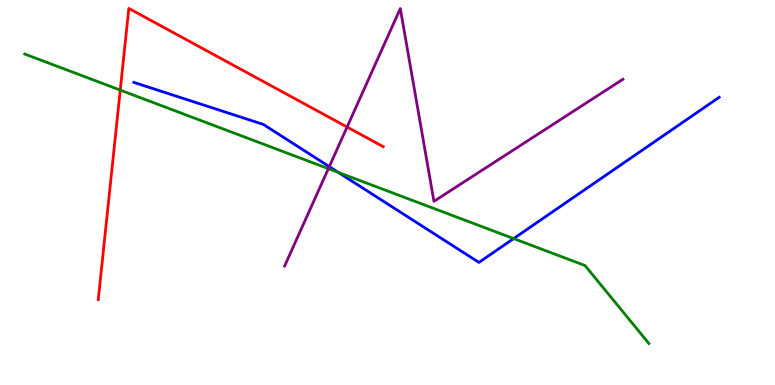[{'lines': ['blue', 'red'], 'intersections': []}, {'lines': ['green', 'red'], 'intersections': [{'x': 1.55, 'y': 7.66}]}, {'lines': ['purple', 'red'], 'intersections': [{'x': 4.48, 'y': 6.7}]}, {'lines': ['blue', 'green'], 'intersections': [{'x': 4.37, 'y': 5.52}, {'x': 6.63, 'y': 3.8}]}, {'lines': ['blue', 'purple'], 'intersections': [{'x': 4.25, 'y': 5.67}]}, {'lines': ['green', 'purple'], 'intersections': [{'x': 4.24, 'y': 5.62}]}]